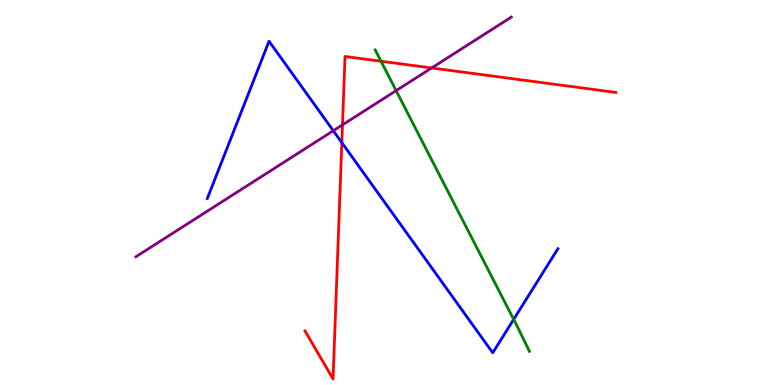[{'lines': ['blue', 'red'], 'intersections': [{'x': 4.41, 'y': 6.3}]}, {'lines': ['green', 'red'], 'intersections': [{'x': 4.92, 'y': 8.41}]}, {'lines': ['purple', 'red'], 'intersections': [{'x': 4.42, 'y': 6.76}, {'x': 5.57, 'y': 8.23}]}, {'lines': ['blue', 'green'], 'intersections': [{'x': 6.63, 'y': 1.7}]}, {'lines': ['blue', 'purple'], 'intersections': [{'x': 4.3, 'y': 6.6}]}, {'lines': ['green', 'purple'], 'intersections': [{'x': 5.11, 'y': 7.65}]}]